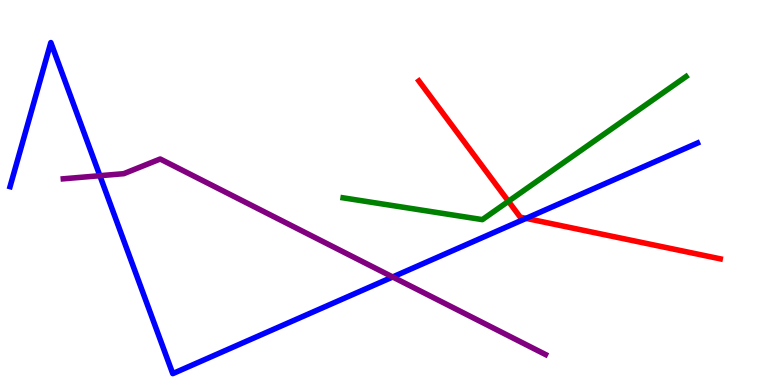[{'lines': ['blue', 'red'], 'intersections': [{'x': 6.79, 'y': 4.33}]}, {'lines': ['green', 'red'], 'intersections': [{'x': 6.56, 'y': 4.77}]}, {'lines': ['purple', 'red'], 'intersections': []}, {'lines': ['blue', 'green'], 'intersections': []}, {'lines': ['blue', 'purple'], 'intersections': [{'x': 1.29, 'y': 5.44}, {'x': 5.07, 'y': 2.81}]}, {'lines': ['green', 'purple'], 'intersections': []}]